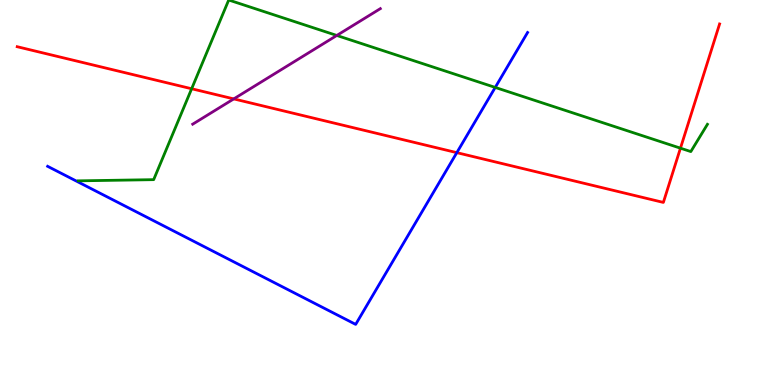[{'lines': ['blue', 'red'], 'intersections': [{'x': 5.89, 'y': 6.04}]}, {'lines': ['green', 'red'], 'intersections': [{'x': 2.47, 'y': 7.69}, {'x': 8.78, 'y': 6.15}]}, {'lines': ['purple', 'red'], 'intersections': [{'x': 3.02, 'y': 7.43}]}, {'lines': ['blue', 'green'], 'intersections': [{'x': 6.39, 'y': 7.73}]}, {'lines': ['blue', 'purple'], 'intersections': []}, {'lines': ['green', 'purple'], 'intersections': [{'x': 4.35, 'y': 9.08}]}]